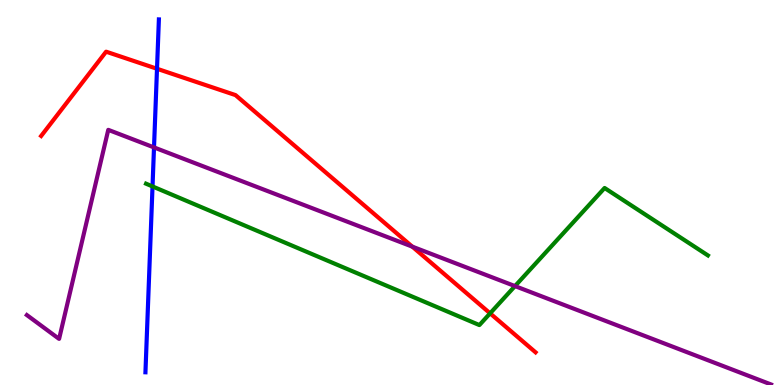[{'lines': ['blue', 'red'], 'intersections': [{'x': 2.03, 'y': 8.21}]}, {'lines': ['green', 'red'], 'intersections': [{'x': 6.32, 'y': 1.86}]}, {'lines': ['purple', 'red'], 'intersections': [{'x': 5.32, 'y': 3.59}]}, {'lines': ['blue', 'green'], 'intersections': [{'x': 1.97, 'y': 5.16}]}, {'lines': ['blue', 'purple'], 'intersections': [{'x': 1.99, 'y': 6.17}]}, {'lines': ['green', 'purple'], 'intersections': [{'x': 6.65, 'y': 2.57}]}]